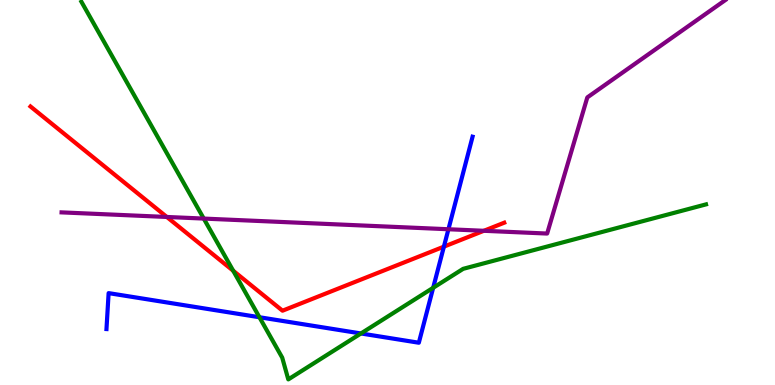[{'lines': ['blue', 'red'], 'intersections': [{'x': 5.73, 'y': 3.59}]}, {'lines': ['green', 'red'], 'intersections': [{'x': 3.01, 'y': 2.97}]}, {'lines': ['purple', 'red'], 'intersections': [{'x': 2.15, 'y': 4.36}, {'x': 6.24, 'y': 4.01}]}, {'lines': ['blue', 'green'], 'intersections': [{'x': 3.35, 'y': 1.76}, {'x': 4.66, 'y': 1.34}, {'x': 5.59, 'y': 2.52}]}, {'lines': ['blue', 'purple'], 'intersections': [{'x': 5.79, 'y': 4.05}]}, {'lines': ['green', 'purple'], 'intersections': [{'x': 2.63, 'y': 4.32}]}]